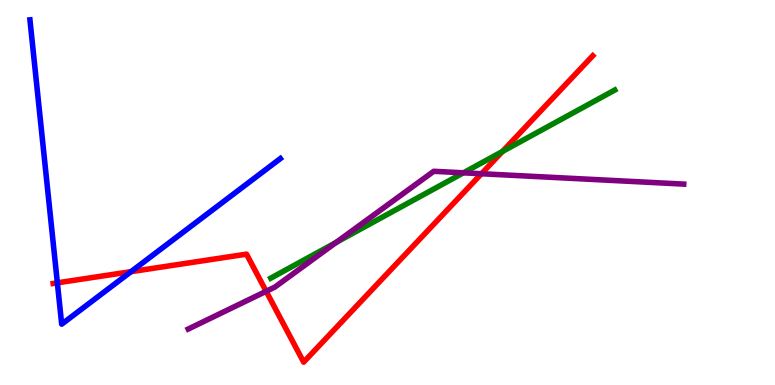[{'lines': ['blue', 'red'], 'intersections': [{'x': 0.74, 'y': 2.65}, {'x': 1.69, 'y': 2.94}]}, {'lines': ['green', 'red'], 'intersections': [{'x': 6.48, 'y': 6.07}]}, {'lines': ['purple', 'red'], 'intersections': [{'x': 3.43, 'y': 2.43}, {'x': 6.21, 'y': 5.49}]}, {'lines': ['blue', 'green'], 'intersections': []}, {'lines': ['blue', 'purple'], 'intersections': []}, {'lines': ['green', 'purple'], 'intersections': [{'x': 4.34, 'y': 3.7}, {'x': 5.98, 'y': 5.51}]}]